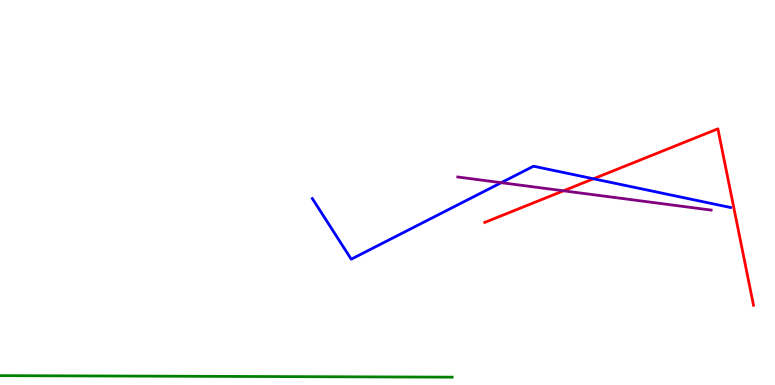[{'lines': ['blue', 'red'], 'intersections': [{'x': 7.66, 'y': 5.36}]}, {'lines': ['green', 'red'], 'intersections': []}, {'lines': ['purple', 'red'], 'intersections': [{'x': 7.27, 'y': 5.04}]}, {'lines': ['blue', 'green'], 'intersections': []}, {'lines': ['blue', 'purple'], 'intersections': [{'x': 6.47, 'y': 5.26}]}, {'lines': ['green', 'purple'], 'intersections': []}]